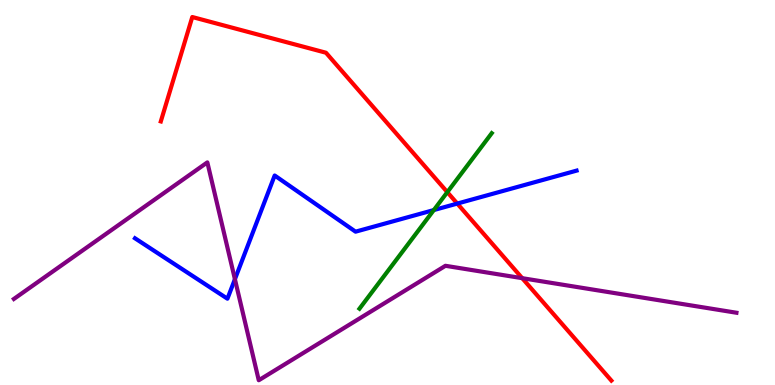[{'lines': ['blue', 'red'], 'intersections': [{'x': 5.9, 'y': 4.71}]}, {'lines': ['green', 'red'], 'intersections': [{'x': 5.77, 'y': 5.01}]}, {'lines': ['purple', 'red'], 'intersections': [{'x': 6.74, 'y': 2.77}]}, {'lines': ['blue', 'green'], 'intersections': [{'x': 5.6, 'y': 4.54}]}, {'lines': ['blue', 'purple'], 'intersections': [{'x': 3.03, 'y': 2.75}]}, {'lines': ['green', 'purple'], 'intersections': []}]